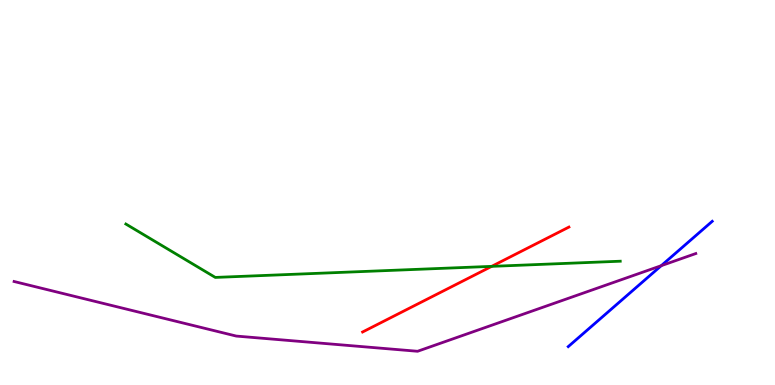[{'lines': ['blue', 'red'], 'intersections': []}, {'lines': ['green', 'red'], 'intersections': [{'x': 6.34, 'y': 3.08}]}, {'lines': ['purple', 'red'], 'intersections': []}, {'lines': ['blue', 'green'], 'intersections': []}, {'lines': ['blue', 'purple'], 'intersections': [{'x': 8.53, 'y': 3.1}]}, {'lines': ['green', 'purple'], 'intersections': []}]